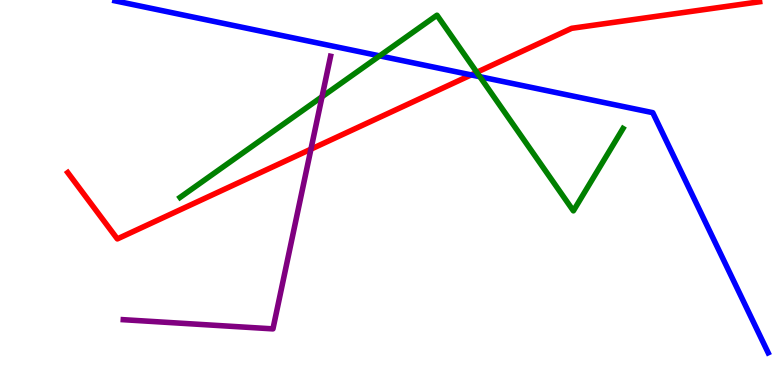[{'lines': ['blue', 'red'], 'intersections': [{'x': 6.08, 'y': 8.05}]}, {'lines': ['green', 'red'], 'intersections': [{'x': 6.15, 'y': 8.12}]}, {'lines': ['purple', 'red'], 'intersections': [{'x': 4.01, 'y': 6.13}]}, {'lines': ['blue', 'green'], 'intersections': [{'x': 4.9, 'y': 8.55}, {'x': 6.19, 'y': 8.01}]}, {'lines': ['blue', 'purple'], 'intersections': []}, {'lines': ['green', 'purple'], 'intersections': [{'x': 4.16, 'y': 7.49}]}]